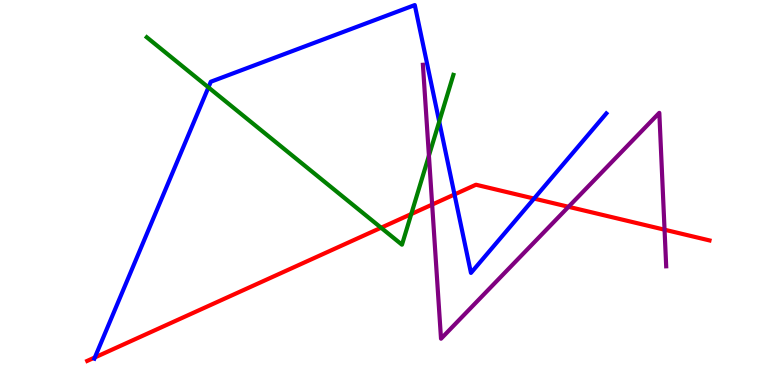[{'lines': ['blue', 'red'], 'intersections': [{'x': 1.22, 'y': 0.716}, {'x': 5.86, 'y': 4.95}, {'x': 6.89, 'y': 4.84}]}, {'lines': ['green', 'red'], 'intersections': [{'x': 4.92, 'y': 4.09}, {'x': 5.31, 'y': 4.44}]}, {'lines': ['purple', 'red'], 'intersections': [{'x': 5.58, 'y': 4.69}, {'x': 7.34, 'y': 4.63}, {'x': 8.57, 'y': 4.03}]}, {'lines': ['blue', 'green'], 'intersections': [{'x': 2.69, 'y': 7.73}, {'x': 5.67, 'y': 6.84}]}, {'lines': ['blue', 'purple'], 'intersections': []}, {'lines': ['green', 'purple'], 'intersections': [{'x': 5.53, 'y': 5.96}]}]